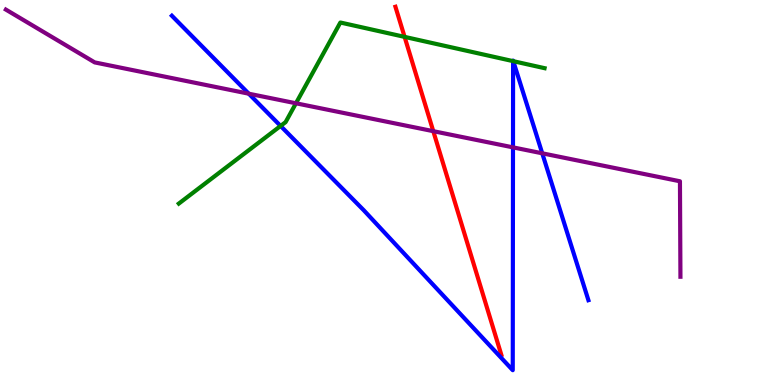[{'lines': ['blue', 'red'], 'intersections': []}, {'lines': ['green', 'red'], 'intersections': [{'x': 5.22, 'y': 9.04}]}, {'lines': ['purple', 'red'], 'intersections': [{'x': 5.59, 'y': 6.59}]}, {'lines': ['blue', 'green'], 'intersections': [{'x': 3.62, 'y': 6.73}, {'x': 6.62, 'y': 8.41}, {'x': 6.62, 'y': 8.41}]}, {'lines': ['blue', 'purple'], 'intersections': [{'x': 3.21, 'y': 7.57}, {'x': 6.62, 'y': 6.17}, {'x': 7.0, 'y': 6.02}]}, {'lines': ['green', 'purple'], 'intersections': [{'x': 3.82, 'y': 7.32}]}]